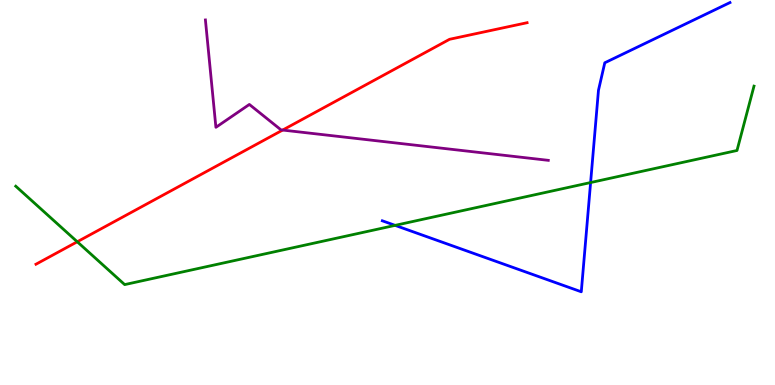[{'lines': ['blue', 'red'], 'intersections': []}, {'lines': ['green', 'red'], 'intersections': [{'x': 0.997, 'y': 3.72}]}, {'lines': ['purple', 'red'], 'intersections': [{'x': 3.65, 'y': 6.62}]}, {'lines': ['blue', 'green'], 'intersections': [{'x': 5.1, 'y': 4.15}, {'x': 7.62, 'y': 5.26}]}, {'lines': ['blue', 'purple'], 'intersections': []}, {'lines': ['green', 'purple'], 'intersections': []}]